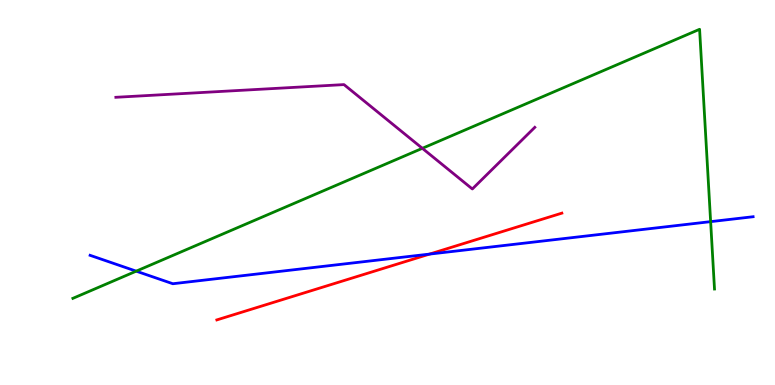[{'lines': ['blue', 'red'], 'intersections': [{'x': 5.54, 'y': 3.4}]}, {'lines': ['green', 'red'], 'intersections': []}, {'lines': ['purple', 'red'], 'intersections': []}, {'lines': ['blue', 'green'], 'intersections': [{'x': 1.76, 'y': 2.96}, {'x': 9.17, 'y': 4.24}]}, {'lines': ['blue', 'purple'], 'intersections': []}, {'lines': ['green', 'purple'], 'intersections': [{'x': 5.45, 'y': 6.15}]}]